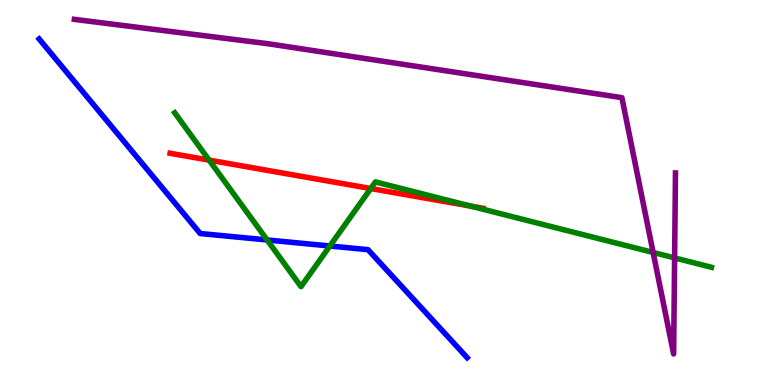[{'lines': ['blue', 'red'], 'intersections': []}, {'lines': ['green', 'red'], 'intersections': [{'x': 2.7, 'y': 5.84}, {'x': 4.78, 'y': 5.1}, {'x': 6.07, 'y': 4.65}]}, {'lines': ['purple', 'red'], 'intersections': []}, {'lines': ['blue', 'green'], 'intersections': [{'x': 3.45, 'y': 3.77}, {'x': 4.26, 'y': 3.61}]}, {'lines': ['blue', 'purple'], 'intersections': []}, {'lines': ['green', 'purple'], 'intersections': [{'x': 8.43, 'y': 3.44}, {'x': 8.7, 'y': 3.3}]}]